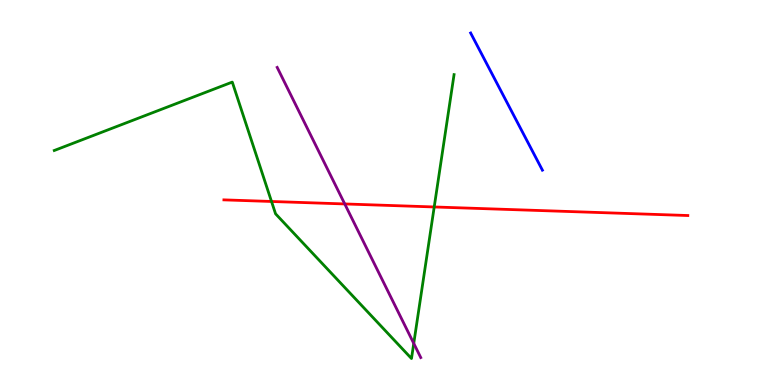[{'lines': ['blue', 'red'], 'intersections': []}, {'lines': ['green', 'red'], 'intersections': [{'x': 3.5, 'y': 4.77}, {'x': 5.6, 'y': 4.62}]}, {'lines': ['purple', 'red'], 'intersections': [{'x': 4.45, 'y': 4.7}]}, {'lines': ['blue', 'green'], 'intersections': []}, {'lines': ['blue', 'purple'], 'intersections': []}, {'lines': ['green', 'purple'], 'intersections': [{'x': 5.34, 'y': 1.08}]}]